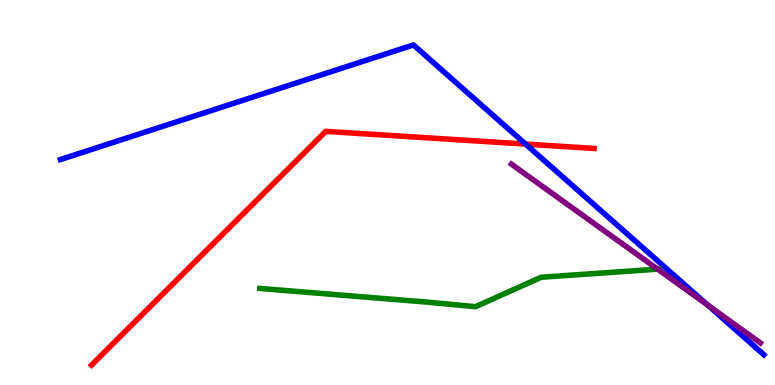[{'lines': ['blue', 'red'], 'intersections': [{'x': 6.78, 'y': 6.26}]}, {'lines': ['green', 'red'], 'intersections': []}, {'lines': ['purple', 'red'], 'intersections': []}, {'lines': ['blue', 'green'], 'intersections': []}, {'lines': ['blue', 'purple'], 'intersections': [{'x': 9.13, 'y': 2.08}]}, {'lines': ['green', 'purple'], 'intersections': [{'x': 8.49, 'y': 3.01}]}]